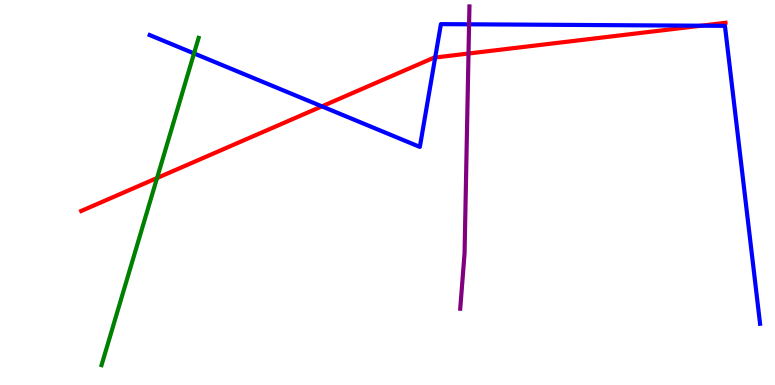[{'lines': ['blue', 'red'], 'intersections': [{'x': 4.15, 'y': 7.24}, {'x': 5.62, 'y': 8.51}, {'x': 9.05, 'y': 9.33}]}, {'lines': ['green', 'red'], 'intersections': [{'x': 2.03, 'y': 5.38}]}, {'lines': ['purple', 'red'], 'intersections': [{'x': 6.05, 'y': 8.61}]}, {'lines': ['blue', 'green'], 'intersections': [{'x': 2.5, 'y': 8.61}]}, {'lines': ['blue', 'purple'], 'intersections': [{'x': 6.05, 'y': 9.37}]}, {'lines': ['green', 'purple'], 'intersections': []}]